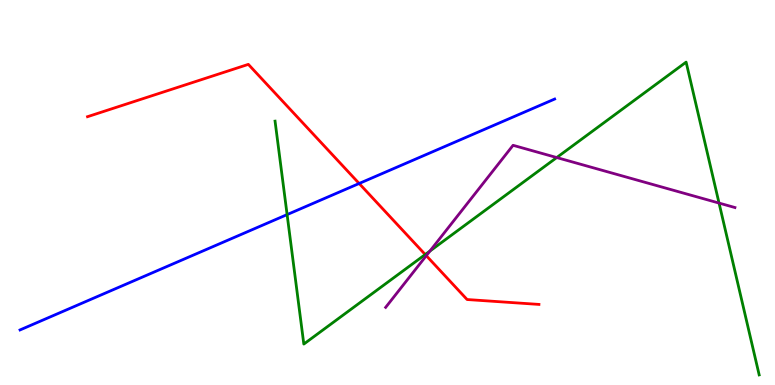[{'lines': ['blue', 'red'], 'intersections': [{'x': 4.63, 'y': 5.23}]}, {'lines': ['green', 'red'], 'intersections': [{'x': 5.49, 'y': 3.39}]}, {'lines': ['purple', 'red'], 'intersections': [{'x': 5.5, 'y': 3.36}]}, {'lines': ['blue', 'green'], 'intersections': [{'x': 3.7, 'y': 4.43}]}, {'lines': ['blue', 'purple'], 'intersections': []}, {'lines': ['green', 'purple'], 'intersections': [{'x': 5.55, 'y': 3.48}, {'x': 7.18, 'y': 5.91}, {'x': 9.28, 'y': 4.73}]}]